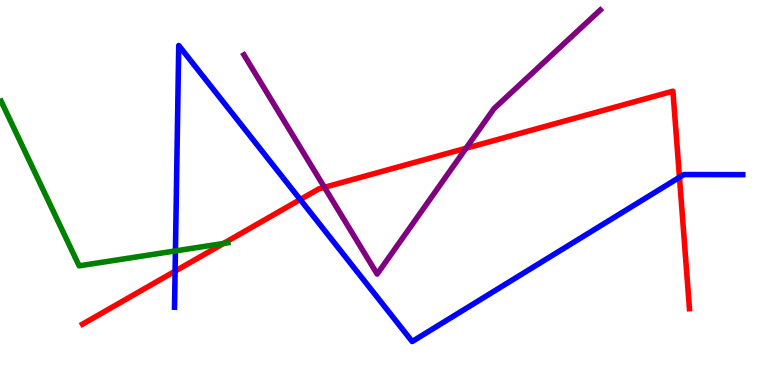[{'lines': ['blue', 'red'], 'intersections': [{'x': 2.26, 'y': 2.96}, {'x': 3.87, 'y': 4.82}, {'x': 8.77, 'y': 5.4}]}, {'lines': ['green', 'red'], 'intersections': [{'x': 2.88, 'y': 3.68}]}, {'lines': ['purple', 'red'], 'intersections': [{'x': 4.19, 'y': 5.13}, {'x': 6.01, 'y': 6.15}]}, {'lines': ['blue', 'green'], 'intersections': [{'x': 2.26, 'y': 3.48}]}, {'lines': ['blue', 'purple'], 'intersections': []}, {'lines': ['green', 'purple'], 'intersections': []}]